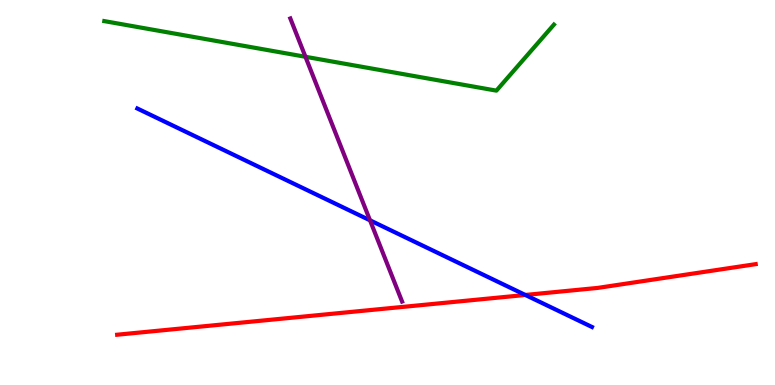[{'lines': ['blue', 'red'], 'intersections': [{'x': 6.78, 'y': 2.34}]}, {'lines': ['green', 'red'], 'intersections': []}, {'lines': ['purple', 'red'], 'intersections': []}, {'lines': ['blue', 'green'], 'intersections': []}, {'lines': ['blue', 'purple'], 'intersections': [{'x': 4.77, 'y': 4.28}]}, {'lines': ['green', 'purple'], 'intersections': [{'x': 3.94, 'y': 8.53}]}]